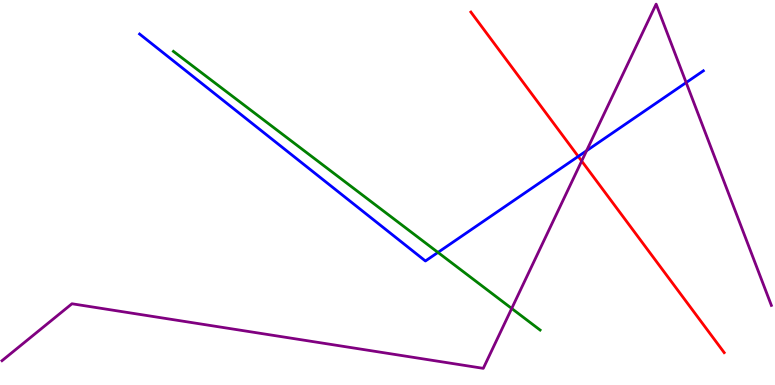[{'lines': ['blue', 'red'], 'intersections': [{'x': 7.46, 'y': 5.94}]}, {'lines': ['green', 'red'], 'intersections': []}, {'lines': ['purple', 'red'], 'intersections': [{'x': 7.51, 'y': 5.82}]}, {'lines': ['blue', 'green'], 'intersections': [{'x': 5.65, 'y': 3.44}]}, {'lines': ['blue', 'purple'], 'intersections': [{'x': 7.57, 'y': 6.08}, {'x': 8.85, 'y': 7.85}]}, {'lines': ['green', 'purple'], 'intersections': [{'x': 6.6, 'y': 1.99}]}]